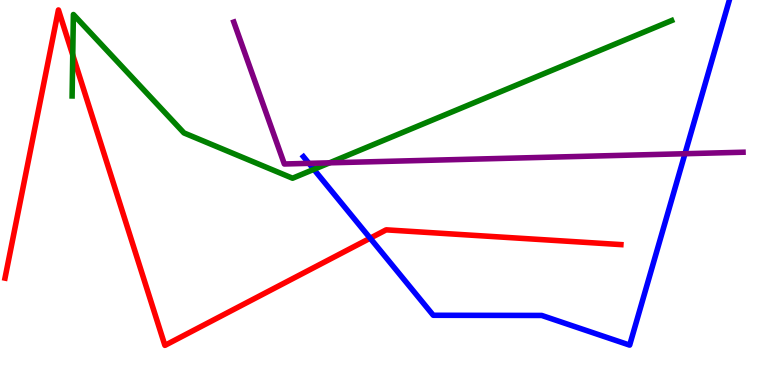[{'lines': ['blue', 'red'], 'intersections': [{'x': 4.78, 'y': 3.81}]}, {'lines': ['green', 'red'], 'intersections': [{'x': 0.939, 'y': 8.57}]}, {'lines': ['purple', 'red'], 'intersections': []}, {'lines': ['blue', 'green'], 'intersections': [{'x': 4.05, 'y': 5.6}]}, {'lines': ['blue', 'purple'], 'intersections': [{'x': 3.99, 'y': 5.76}, {'x': 8.84, 'y': 6.01}]}, {'lines': ['green', 'purple'], 'intersections': [{'x': 4.25, 'y': 5.77}]}]